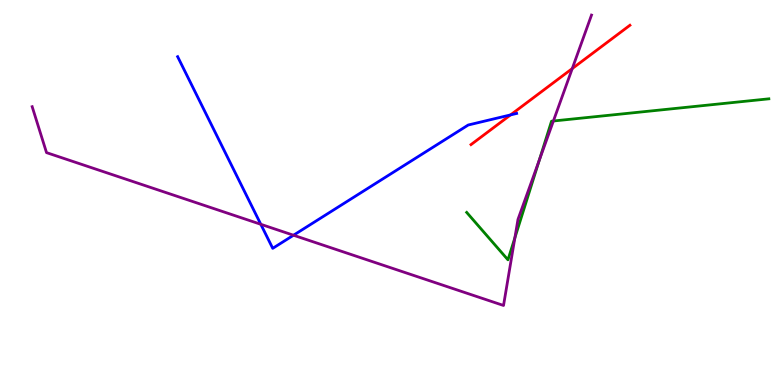[{'lines': ['blue', 'red'], 'intersections': [{'x': 6.59, 'y': 7.02}]}, {'lines': ['green', 'red'], 'intersections': []}, {'lines': ['purple', 'red'], 'intersections': [{'x': 7.38, 'y': 8.22}]}, {'lines': ['blue', 'green'], 'intersections': []}, {'lines': ['blue', 'purple'], 'intersections': [{'x': 3.37, 'y': 4.17}, {'x': 3.79, 'y': 3.89}]}, {'lines': ['green', 'purple'], 'intersections': [{'x': 6.64, 'y': 3.82}, {'x': 6.96, 'y': 5.83}, {'x': 7.14, 'y': 6.86}]}]